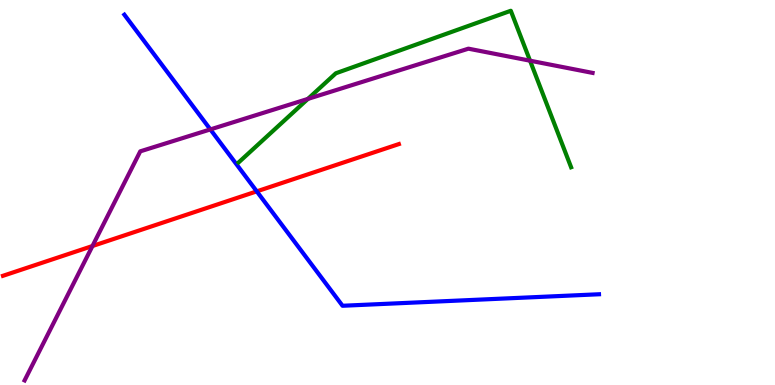[{'lines': ['blue', 'red'], 'intersections': [{'x': 3.31, 'y': 5.03}]}, {'lines': ['green', 'red'], 'intersections': []}, {'lines': ['purple', 'red'], 'intersections': [{'x': 1.19, 'y': 3.61}]}, {'lines': ['blue', 'green'], 'intersections': []}, {'lines': ['blue', 'purple'], 'intersections': [{'x': 2.71, 'y': 6.64}]}, {'lines': ['green', 'purple'], 'intersections': [{'x': 3.97, 'y': 7.43}, {'x': 6.84, 'y': 8.42}]}]